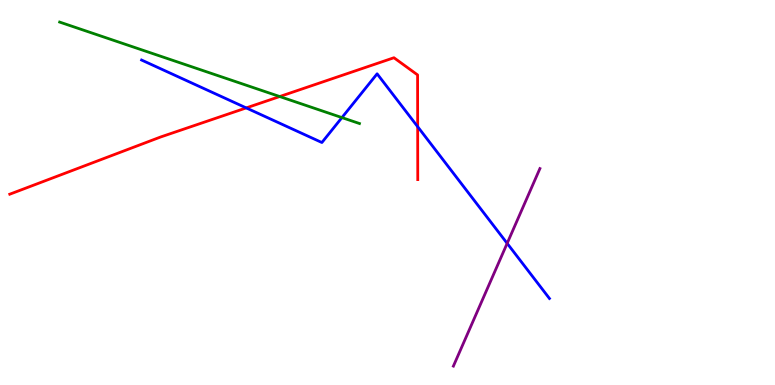[{'lines': ['blue', 'red'], 'intersections': [{'x': 3.18, 'y': 7.2}, {'x': 5.39, 'y': 6.71}]}, {'lines': ['green', 'red'], 'intersections': [{'x': 3.61, 'y': 7.49}]}, {'lines': ['purple', 'red'], 'intersections': []}, {'lines': ['blue', 'green'], 'intersections': [{'x': 4.41, 'y': 6.95}]}, {'lines': ['blue', 'purple'], 'intersections': [{'x': 6.54, 'y': 3.68}]}, {'lines': ['green', 'purple'], 'intersections': []}]